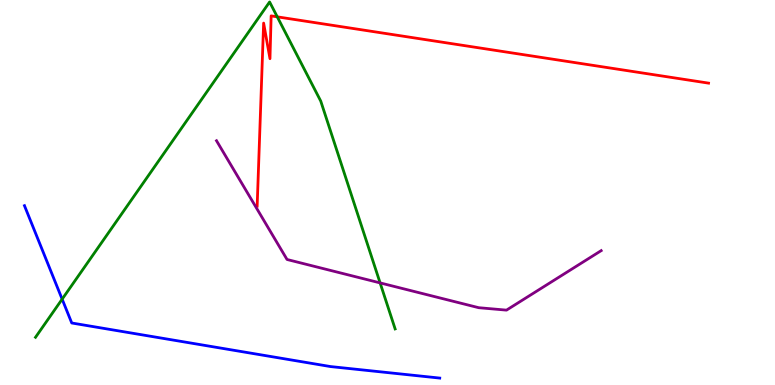[{'lines': ['blue', 'red'], 'intersections': []}, {'lines': ['green', 'red'], 'intersections': [{'x': 3.58, 'y': 9.56}]}, {'lines': ['purple', 'red'], 'intersections': []}, {'lines': ['blue', 'green'], 'intersections': [{'x': 0.802, 'y': 2.23}]}, {'lines': ['blue', 'purple'], 'intersections': []}, {'lines': ['green', 'purple'], 'intersections': [{'x': 4.9, 'y': 2.65}]}]